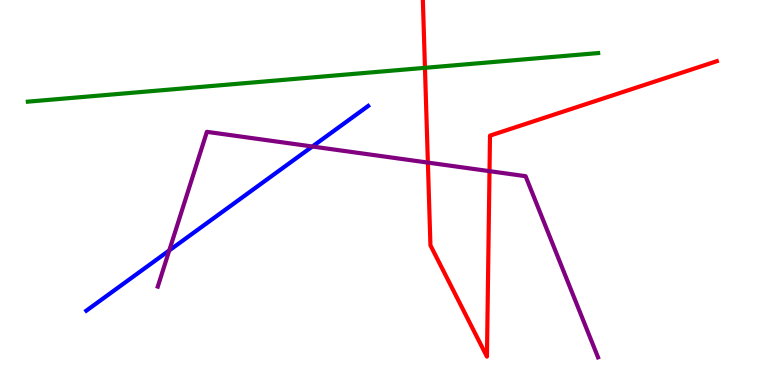[{'lines': ['blue', 'red'], 'intersections': []}, {'lines': ['green', 'red'], 'intersections': [{'x': 5.48, 'y': 8.24}]}, {'lines': ['purple', 'red'], 'intersections': [{'x': 5.52, 'y': 5.78}, {'x': 6.32, 'y': 5.55}]}, {'lines': ['blue', 'green'], 'intersections': []}, {'lines': ['blue', 'purple'], 'intersections': [{'x': 2.18, 'y': 3.49}, {'x': 4.03, 'y': 6.19}]}, {'lines': ['green', 'purple'], 'intersections': []}]